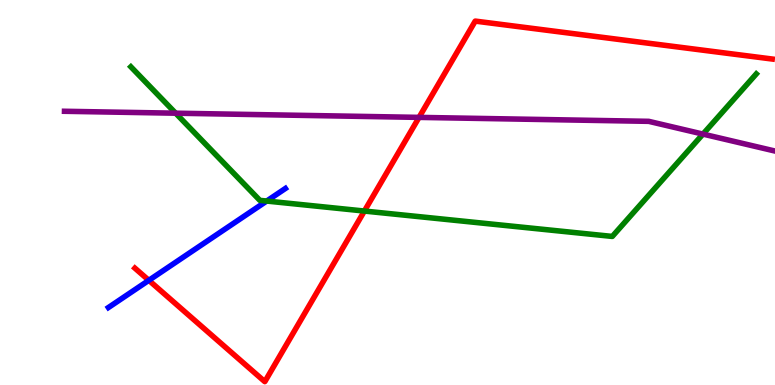[{'lines': ['blue', 'red'], 'intersections': [{'x': 1.92, 'y': 2.72}]}, {'lines': ['green', 'red'], 'intersections': [{'x': 4.7, 'y': 4.52}]}, {'lines': ['purple', 'red'], 'intersections': [{'x': 5.41, 'y': 6.95}]}, {'lines': ['blue', 'green'], 'intersections': [{'x': 3.44, 'y': 4.78}]}, {'lines': ['blue', 'purple'], 'intersections': []}, {'lines': ['green', 'purple'], 'intersections': [{'x': 2.27, 'y': 7.06}, {'x': 9.07, 'y': 6.52}]}]